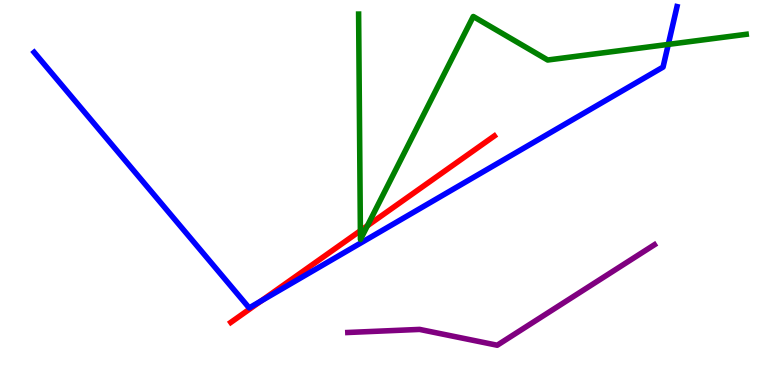[{'lines': ['blue', 'red'], 'intersections': [{'x': 3.37, 'y': 2.18}]}, {'lines': ['green', 'red'], 'intersections': [{'x': 4.65, 'y': 4.01}, {'x': 4.74, 'y': 4.14}]}, {'lines': ['purple', 'red'], 'intersections': []}, {'lines': ['blue', 'green'], 'intersections': [{'x': 8.62, 'y': 8.85}]}, {'lines': ['blue', 'purple'], 'intersections': []}, {'lines': ['green', 'purple'], 'intersections': []}]